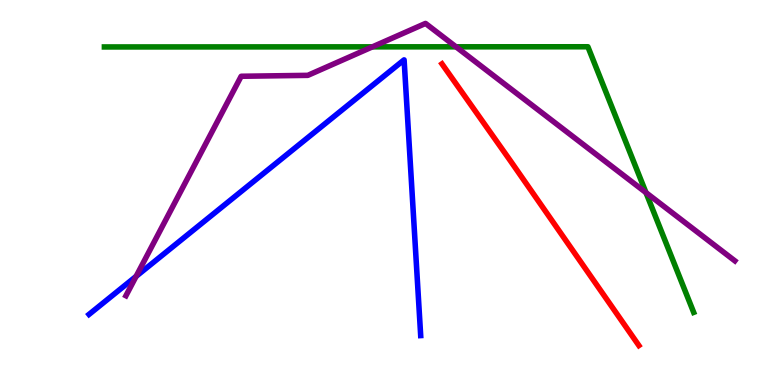[{'lines': ['blue', 'red'], 'intersections': []}, {'lines': ['green', 'red'], 'intersections': []}, {'lines': ['purple', 'red'], 'intersections': []}, {'lines': ['blue', 'green'], 'intersections': []}, {'lines': ['blue', 'purple'], 'intersections': [{'x': 1.76, 'y': 2.82}]}, {'lines': ['green', 'purple'], 'intersections': [{'x': 4.81, 'y': 8.78}, {'x': 5.88, 'y': 8.78}, {'x': 8.34, 'y': 5.0}]}]